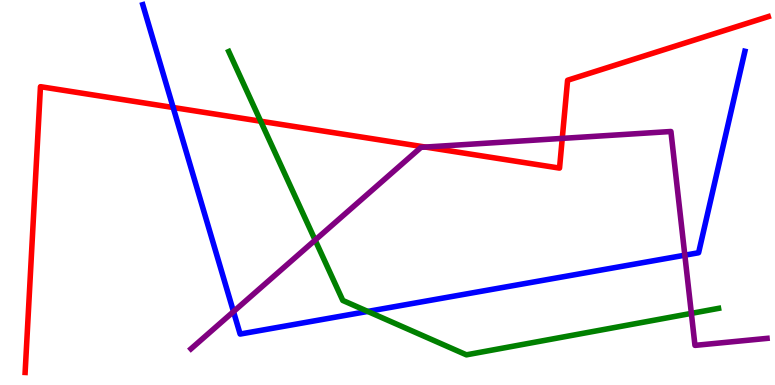[{'lines': ['blue', 'red'], 'intersections': [{'x': 2.23, 'y': 7.21}]}, {'lines': ['green', 'red'], 'intersections': [{'x': 3.36, 'y': 6.85}]}, {'lines': ['purple', 'red'], 'intersections': [{'x': 5.49, 'y': 6.18}, {'x': 7.25, 'y': 6.41}]}, {'lines': ['blue', 'green'], 'intersections': [{'x': 4.75, 'y': 1.91}]}, {'lines': ['blue', 'purple'], 'intersections': [{'x': 3.01, 'y': 1.91}, {'x': 8.84, 'y': 3.37}]}, {'lines': ['green', 'purple'], 'intersections': [{'x': 4.07, 'y': 3.76}, {'x': 8.92, 'y': 1.86}]}]